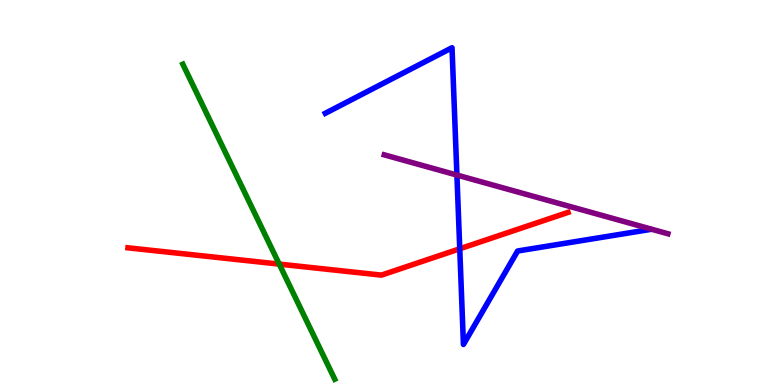[{'lines': ['blue', 'red'], 'intersections': [{'x': 5.93, 'y': 3.54}]}, {'lines': ['green', 'red'], 'intersections': [{'x': 3.6, 'y': 3.14}]}, {'lines': ['purple', 'red'], 'intersections': []}, {'lines': ['blue', 'green'], 'intersections': []}, {'lines': ['blue', 'purple'], 'intersections': [{'x': 5.9, 'y': 5.45}]}, {'lines': ['green', 'purple'], 'intersections': []}]